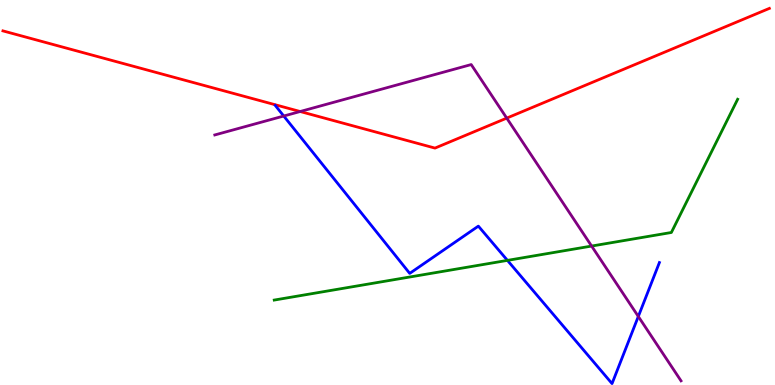[{'lines': ['blue', 'red'], 'intersections': []}, {'lines': ['green', 'red'], 'intersections': []}, {'lines': ['purple', 'red'], 'intersections': [{'x': 3.87, 'y': 7.1}, {'x': 6.54, 'y': 6.93}]}, {'lines': ['blue', 'green'], 'intersections': [{'x': 6.55, 'y': 3.24}]}, {'lines': ['blue', 'purple'], 'intersections': [{'x': 3.66, 'y': 6.99}, {'x': 8.24, 'y': 1.78}]}, {'lines': ['green', 'purple'], 'intersections': [{'x': 7.63, 'y': 3.61}]}]